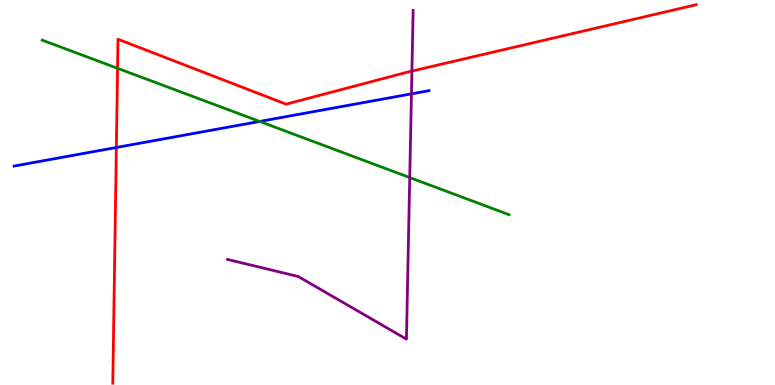[{'lines': ['blue', 'red'], 'intersections': [{'x': 1.5, 'y': 6.17}]}, {'lines': ['green', 'red'], 'intersections': [{'x': 1.52, 'y': 8.23}]}, {'lines': ['purple', 'red'], 'intersections': [{'x': 5.31, 'y': 8.15}]}, {'lines': ['blue', 'green'], 'intersections': [{'x': 3.35, 'y': 6.85}]}, {'lines': ['blue', 'purple'], 'intersections': [{'x': 5.31, 'y': 7.56}]}, {'lines': ['green', 'purple'], 'intersections': [{'x': 5.29, 'y': 5.39}]}]